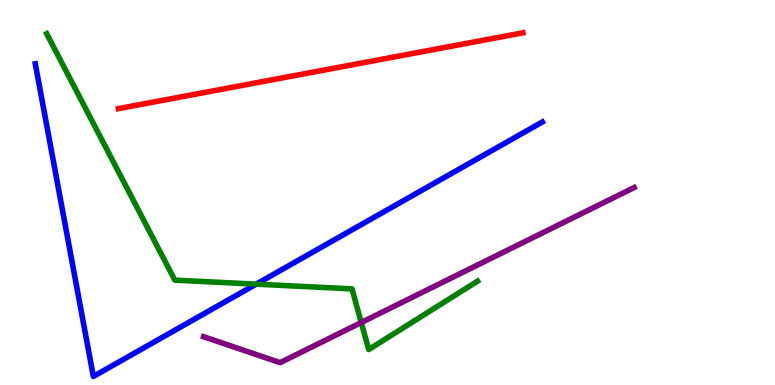[{'lines': ['blue', 'red'], 'intersections': []}, {'lines': ['green', 'red'], 'intersections': []}, {'lines': ['purple', 'red'], 'intersections': []}, {'lines': ['blue', 'green'], 'intersections': [{'x': 3.31, 'y': 2.62}]}, {'lines': ['blue', 'purple'], 'intersections': []}, {'lines': ['green', 'purple'], 'intersections': [{'x': 4.66, 'y': 1.62}]}]